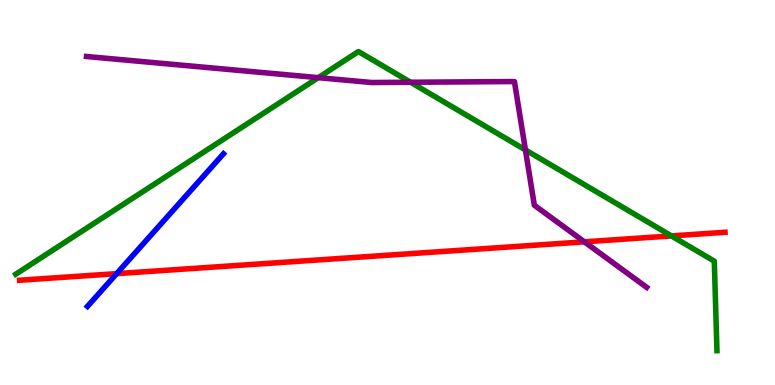[{'lines': ['blue', 'red'], 'intersections': [{'x': 1.51, 'y': 2.89}]}, {'lines': ['green', 'red'], 'intersections': [{'x': 8.66, 'y': 3.87}]}, {'lines': ['purple', 'red'], 'intersections': [{'x': 7.54, 'y': 3.72}]}, {'lines': ['blue', 'green'], 'intersections': []}, {'lines': ['blue', 'purple'], 'intersections': []}, {'lines': ['green', 'purple'], 'intersections': [{'x': 4.11, 'y': 7.98}, {'x': 5.3, 'y': 7.86}, {'x': 6.78, 'y': 6.11}]}]